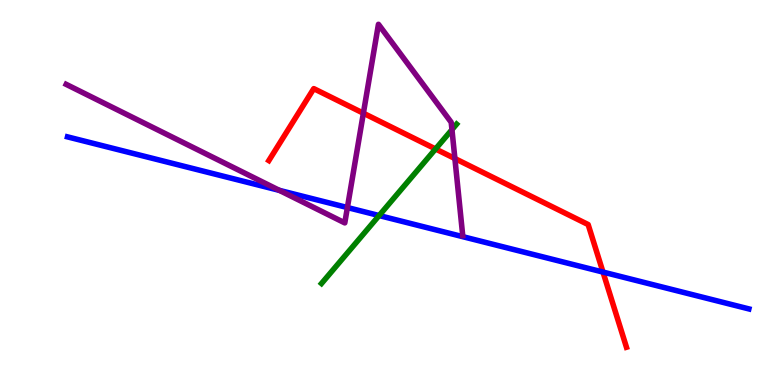[{'lines': ['blue', 'red'], 'intersections': [{'x': 7.78, 'y': 2.93}]}, {'lines': ['green', 'red'], 'intersections': [{'x': 5.62, 'y': 6.13}]}, {'lines': ['purple', 'red'], 'intersections': [{'x': 4.69, 'y': 7.06}, {'x': 5.87, 'y': 5.88}]}, {'lines': ['blue', 'green'], 'intersections': [{'x': 4.89, 'y': 4.4}]}, {'lines': ['blue', 'purple'], 'intersections': [{'x': 3.6, 'y': 5.06}, {'x': 4.48, 'y': 4.61}]}, {'lines': ['green', 'purple'], 'intersections': [{'x': 5.83, 'y': 6.63}]}]